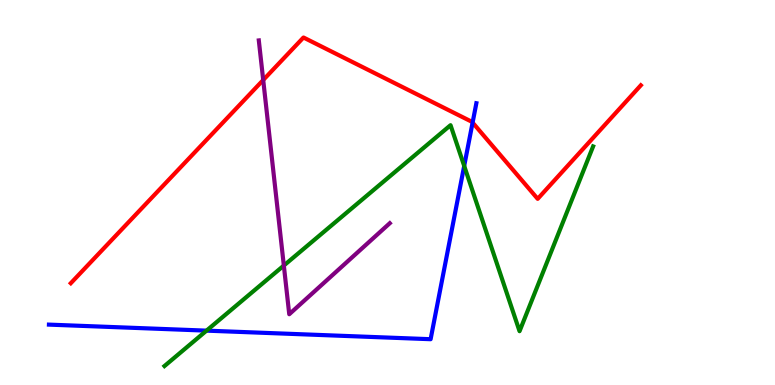[{'lines': ['blue', 'red'], 'intersections': [{'x': 6.1, 'y': 6.82}]}, {'lines': ['green', 'red'], 'intersections': []}, {'lines': ['purple', 'red'], 'intersections': [{'x': 3.4, 'y': 7.92}]}, {'lines': ['blue', 'green'], 'intersections': [{'x': 2.66, 'y': 1.41}, {'x': 5.99, 'y': 5.69}]}, {'lines': ['blue', 'purple'], 'intersections': []}, {'lines': ['green', 'purple'], 'intersections': [{'x': 3.66, 'y': 3.1}]}]